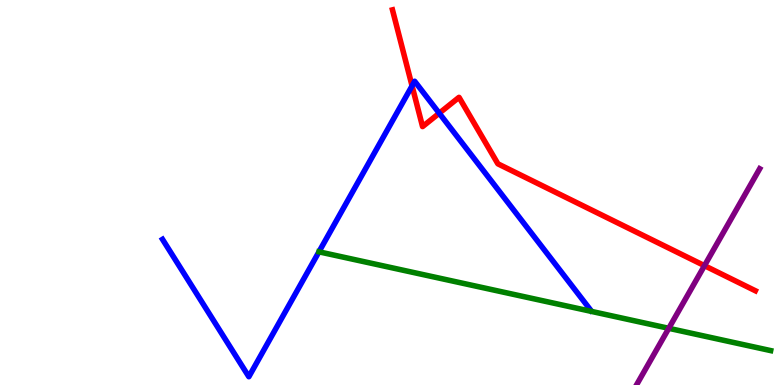[{'lines': ['blue', 'red'], 'intersections': [{'x': 5.32, 'y': 7.77}, {'x': 5.67, 'y': 7.06}]}, {'lines': ['green', 'red'], 'intersections': []}, {'lines': ['purple', 'red'], 'intersections': [{'x': 9.09, 'y': 3.1}]}, {'lines': ['blue', 'green'], 'intersections': []}, {'lines': ['blue', 'purple'], 'intersections': []}, {'lines': ['green', 'purple'], 'intersections': [{'x': 8.63, 'y': 1.47}]}]